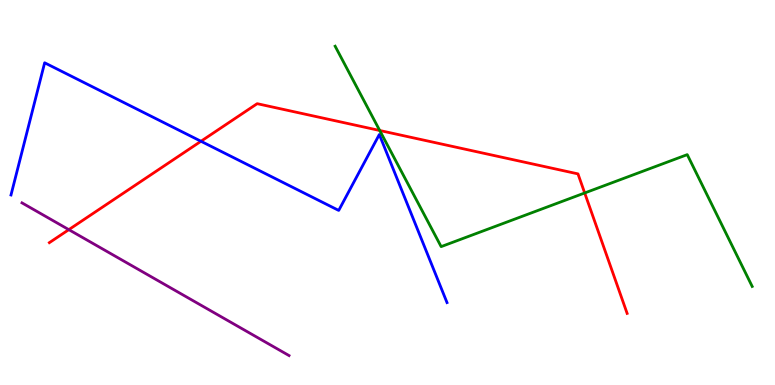[{'lines': ['blue', 'red'], 'intersections': [{'x': 2.59, 'y': 6.33}]}, {'lines': ['green', 'red'], 'intersections': [{'x': 4.9, 'y': 6.61}, {'x': 7.54, 'y': 4.99}]}, {'lines': ['purple', 'red'], 'intersections': [{'x': 0.888, 'y': 4.04}]}, {'lines': ['blue', 'green'], 'intersections': []}, {'lines': ['blue', 'purple'], 'intersections': []}, {'lines': ['green', 'purple'], 'intersections': []}]